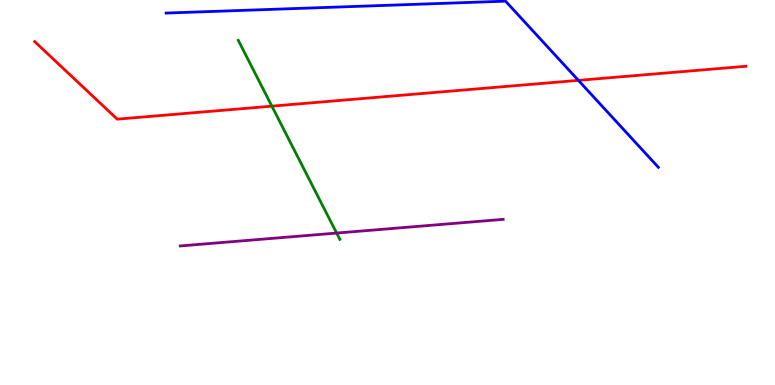[{'lines': ['blue', 'red'], 'intersections': [{'x': 7.46, 'y': 7.91}]}, {'lines': ['green', 'red'], 'intersections': [{'x': 3.51, 'y': 7.24}]}, {'lines': ['purple', 'red'], 'intersections': []}, {'lines': ['blue', 'green'], 'intersections': []}, {'lines': ['blue', 'purple'], 'intersections': []}, {'lines': ['green', 'purple'], 'intersections': [{'x': 4.34, 'y': 3.95}]}]